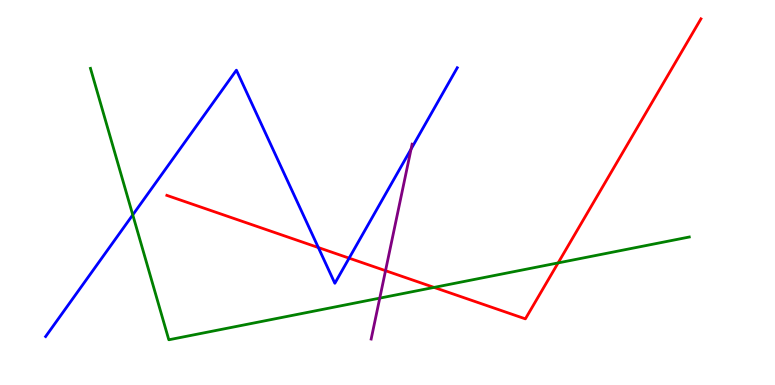[{'lines': ['blue', 'red'], 'intersections': [{'x': 4.11, 'y': 3.57}, {'x': 4.5, 'y': 3.29}]}, {'lines': ['green', 'red'], 'intersections': [{'x': 5.6, 'y': 2.53}, {'x': 7.2, 'y': 3.17}]}, {'lines': ['purple', 'red'], 'intersections': [{'x': 4.97, 'y': 2.97}]}, {'lines': ['blue', 'green'], 'intersections': [{'x': 1.71, 'y': 4.42}]}, {'lines': ['blue', 'purple'], 'intersections': [{'x': 5.3, 'y': 6.13}]}, {'lines': ['green', 'purple'], 'intersections': [{'x': 4.9, 'y': 2.26}]}]